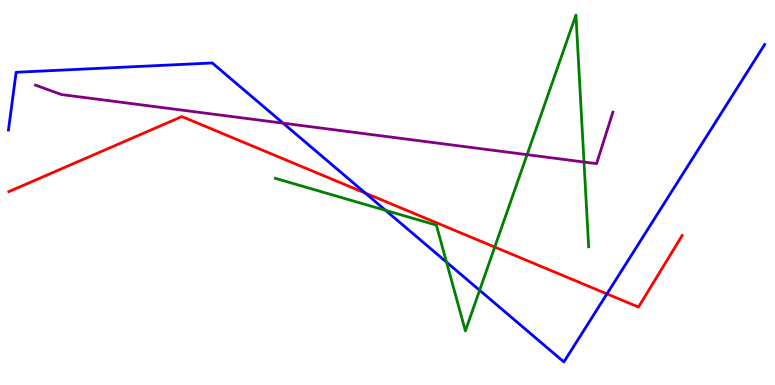[{'lines': ['blue', 'red'], 'intersections': [{'x': 4.71, 'y': 4.99}, {'x': 7.83, 'y': 2.37}]}, {'lines': ['green', 'red'], 'intersections': [{'x': 6.38, 'y': 3.58}]}, {'lines': ['purple', 'red'], 'intersections': []}, {'lines': ['blue', 'green'], 'intersections': [{'x': 4.98, 'y': 4.54}, {'x': 5.76, 'y': 3.19}, {'x': 6.19, 'y': 2.46}]}, {'lines': ['blue', 'purple'], 'intersections': [{'x': 3.65, 'y': 6.8}]}, {'lines': ['green', 'purple'], 'intersections': [{'x': 6.8, 'y': 5.98}, {'x': 7.54, 'y': 5.79}]}]